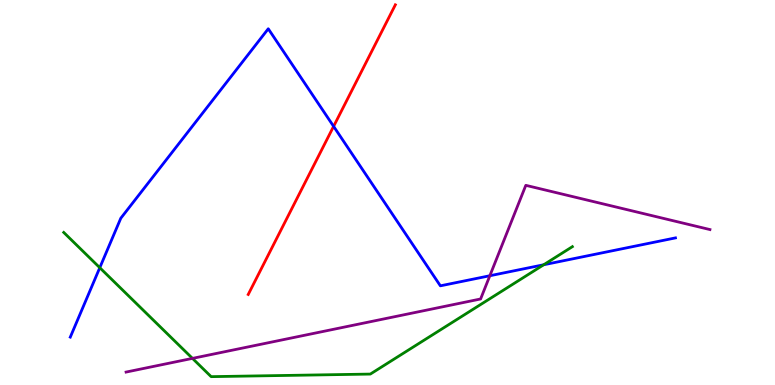[{'lines': ['blue', 'red'], 'intersections': [{'x': 4.3, 'y': 6.72}]}, {'lines': ['green', 'red'], 'intersections': []}, {'lines': ['purple', 'red'], 'intersections': []}, {'lines': ['blue', 'green'], 'intersections': [{'x': 1.29, 'y': 3.05}, {'x': 7.02, 'y': 3.12}]}, {'lines': ['blue', 'purple'], 'intersections': [{'x': 6.32, 'y': 2.84}]}, {'lines': ['green', 'purple'], 'intersections': [{'x': 2.48, 'y': 0.691}]}]